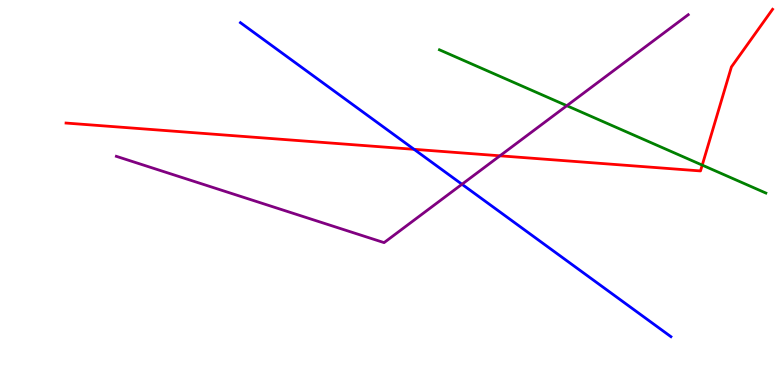[{'lines': ['blue', 'red'], 'intersections': [{'x': 5.34, 'y': 6.12}]}, {'lines': ['green', 'red'], 'intersections': [{'x': 9.06, 'y': 5.71}]}, {'lines': ['purple', 'red'], 'intersections': [{'x': 6.45, 'y': 5.95}]}, {'lines': ['blue', 'green'], 'intersections': []}, {'lines': ['blue', 'purple'], 'intersections': [{'x': 5.96, 'y': 5.21}]}, {'lines': ['green', 'purple'], 'intersections': [{'x': 7.31, 'y': 7.25}]}]